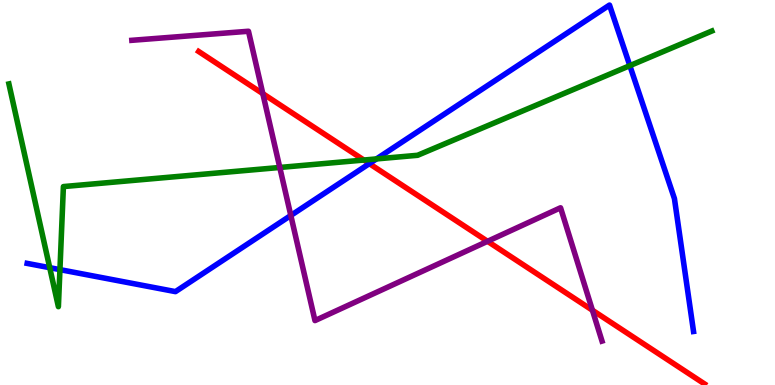[{'lines': ['blue', 'red'], 'intersections': [{'x': 4.77, 'y': 5.75}]}, {'lines': ['green', 'red'], 'intersections': [{'x': 4.69, 'y': 5.84}]}, {'lines': ['purple', 'red'], 'intersections': [{'x': 3.39, 'y': 7.57}, {'x': 6.29, 'y': 3.73}, {'x': 7.64, 'y': 1.94}]}, {'lines': ['blue', 'green'], 'intersections': [{'x': 0.642, 'y': 3.05}, {'x': 0.773, 'y': 3.0}, {'x': 4.86, 'y': 5.87}, {'x': 8.13, 'y': 8.29}]}, {'lines': ['blue', 'purple'], 'intersections': [{'x': 3.75, 'y': 4.4}]}, {'lines': ['green', 'purple'], 'intersections': [{'x': 3.61, 'y': 5.65}]}]